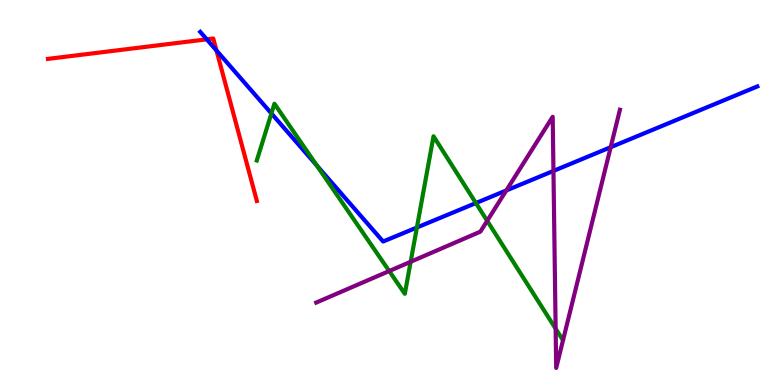[{'lines': ['blue', 'red'], 'intersections': [{'x': 2.67, 'y': 8.98}, {'x': 2.79, 'y': 8.69}]}, {'lines': ['green', 'red'], 'intersections': []}, {'lines': ['purple', 'red'], 'intersections': []}, {'lines': ['blue', 'green'], 'intersections': [{'x': 3.5, 'y': 7.05}, {'x': 4.09, 'y': 5.7}, {'x': 5.38, 'y': 4.09}, {'x': 6.14, 'y': 4.73}]}, {'lines': ['blue', 'purple'], 'intersections': [{'x': 6.53, 'y': 5.05}, {'x': 7.14, 'y': 5.56}, {'x': 7.88, 'y': 6.18}]}, {'lines': ['green', 'purple'], 'intersections': [{'x': 5.02, 'y': 2.96}, {'x': 5.3, 'y': 3.2}, {'x': 6.29, 'y': 4.26}, {'x': 7.17, 'y': 1.46}]}]